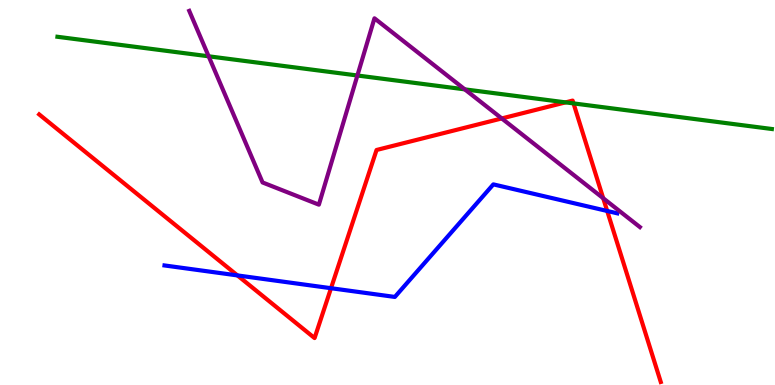[{'lines': ['blue', 'red'], 'intersections': [{'x': 3.06, 'y': 2.85}, {'x': 4.27, 'y': 2.51}, {'x': 7.83, 'y': 4.52}]}, {'lines': ['green', 'red'], 'intersections': [{'x': 7.3, 'y': 7.34}, {'x': 7.4, 'y': 7.31}]}, {'lines': ['purple', 'red'], 'intersections': [{'x': 6.47, 'y': 6.92}, {'x': 7.78, 'y': 4.85}]}, {'lines': ['blue', 'green'], 'intersections': []}, {'lines': ['blue', 'purple'], 'intersections': []}, {'lines': ['green', 'purple'], 'intersections': [{'x': 2.69, 'y': 8.54}, {'x': 4.61, 'y': 8.04}, {'x': 6.0, 'y': 7.68}]}]